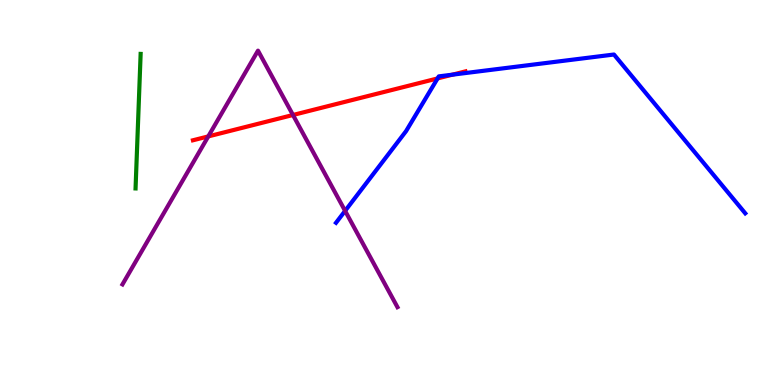[{'lines': ['blue', 'red'], 'intersections': [{'x': 5.65, 'y': 7.96}, {'x': 5.84, 'y': 8.06}]}, {'lines': ['green', 'red'], 'intersections': []}, {'lines': ['purple', 'red'], 'intersections': [{'x': 2.69, 'y': 6.46}, {'x': 3.78, 'y': 7.01}]}, {'lines': ['blue', 'green'], 'intersections': []}, {'lines': ['blue', 'purple'], 'intersections': [{'x': 4.45, 'y': 4.52}]}, {'lines': ['green', 'purple'], 'intersections': []}]